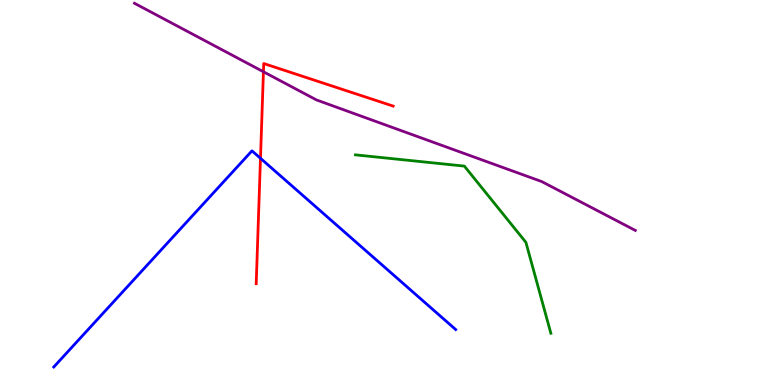[{'lines': ['blue', 'red'], 'intersections': [{'x': 3.36, 'y': 5.89}]}, {'lines': ['green', 'red'], 'intersections': []}, {'lines': ['purple', 'red'], 'intersections': [{'x': 3.4, 'y': 8.14}]}, {'lines': ['blue', 'green'], 'intersections': []}, {'lines': ['blue', 'purple'], 'intersections': []}, {'lines': ['green', 'purple'], 'intersections': []}]